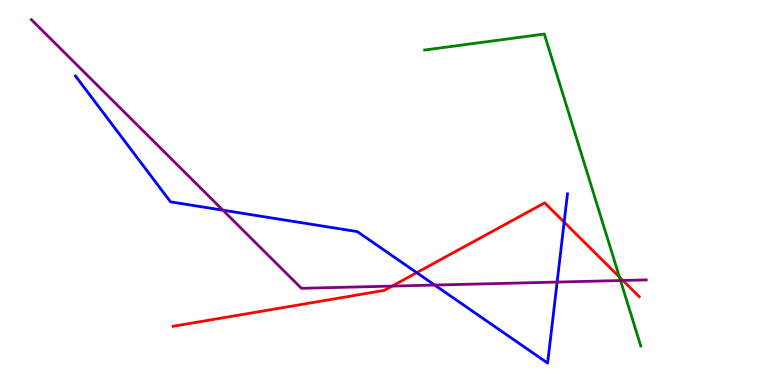[{'lines': ['blue', 'red'], 'intersections': [{'x': 5.38, 'y': 2.92}, {'x': 7.28, 'y': 4.23}]}, {'lines': ['green', 'red'], 'intersections': [{'x': 7.99, 'y': 2.8}]}, {'lines': ['purple', 'red'], 'intersections': [{'x': 5.06, 'y': 2.57}, {'x': 8.04, 'y': 2.71}]}, {'lines': ['blue', 'green'], 'intersections': []}, {'lines': ['blue', 'purple'], 'intersections': [{'x': 2.88, 'y': 4.54}, {'x': 5.61, 'y': 2.6}, {'x': 7.19, 'y': 2.67}]}, {'lines': ['green', 'purple'], 'intersections': [{'x': 8.01, 'y': 2.71}]}]